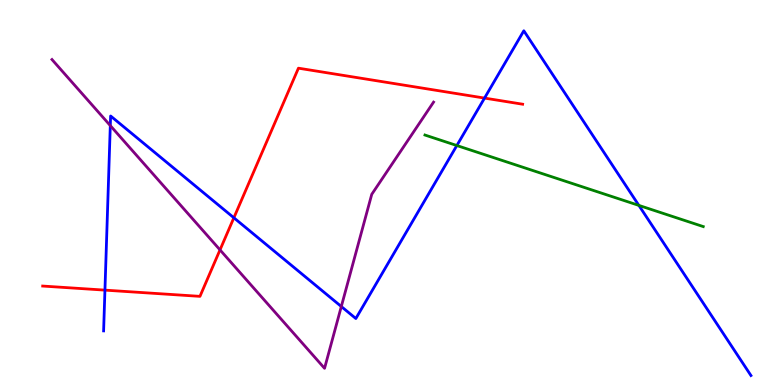[{'lines': ['blue', 'red'], 'intersections': [{'x': 1.35, 'y': 2.46}, {'x': 3.02, 'y': 4.34}, {'x': 6.25, 'y': 7.45}]}, {'lines': ['green', 'red'], 'intersections': []}, {'lines': ['purple', 'red'], 'intersections': [{'x': 2.84, 'y': 3.51}]}, {'lines': ['blue', 'green'], 'intersections': [{'x': 5.89, 'y': 6.22}, {'x': 8.24, 'y': 4.67}]}, {'lines': ['blue', 'purple'], 'intersections': [{'x': 1.42, 'y': 6.74}, {'x': 4.4, 'y': 2.04}]}, {'lines': ['green', 'purple'], 'intersections': []}]